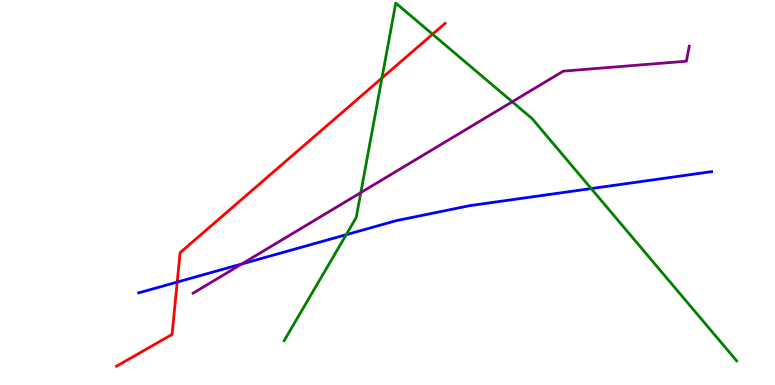[{'lines': ['blue', 'red'], 'intersections': [{'x': 2.29, 'y': 2.67}]}, {'lines': ['green', 'red'], 'intersections': [{'x': 4.93, 'y': 7.97}, {'x': 5.58, 'y': 9.11}]}, {'lines': ['purple', 'red'], 'intersections': []}, {'lines': ['blue', 'green'], 'intersections': [{'x': 4.47, 'y': 3.9}, {'x': 7.63, 'y': 5.1}]}, {'lines': ['blue', 'purple'], 'intersections': [{'x': 3.12, 'y': 3.14}]}, {'lines': ['green', 'purple'], 'intersections': [{'x': 4.66, 'y': 5.0}, {'x': 6.61, 'y': 7.36}]}]